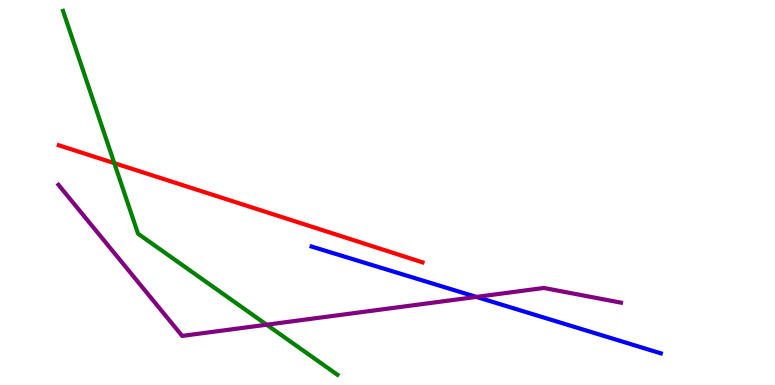[{'lines': ['blue', 'red'], 'intersections': []}, {'lines': ['green', 'red'], 'intersections': [{'x': 1.47, 'y': 5.76}]}, {'lines': ['purple', 'red'], 'intersections': []}, {'lines': ['blue', 'green'], 'intersections': []}, {'lines': ['blue', 'purple'], 'intersections': [{'x': 6.15, 'y': 2.29}]}, {'lines': ['green', 'purple'], 'intersections': [{'x': 3.44, 'y': 1.57}]}]